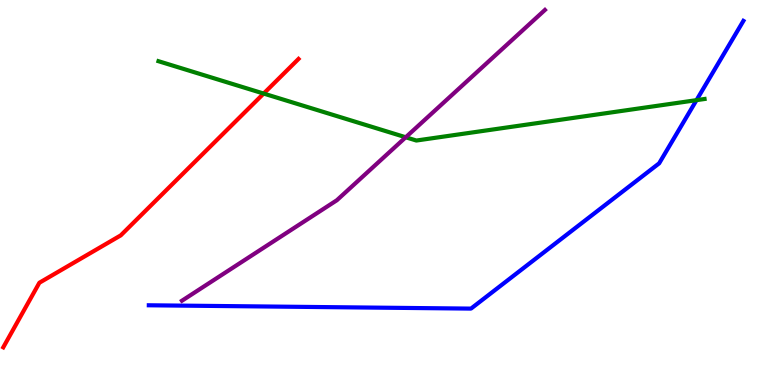[{'lines': ['blue', 'red'], 'intersections': []}, {'lines': ['green', 'red'], 'intersections': [{'x': 3.4, 'y': 7.57}]}, {'lines': ['purple', 'red'], 'intersections': []}, {'lines': ['blue', 'green'], 'intersections': [{'x': 8.99, 'y': 7.4}]}, {'lines': ['blue', 'purple'], 'intersections': []}, {'lines': ['green', 'purple'], 'intersections': [{'x': 5.24, 'y': 6.43}]}]